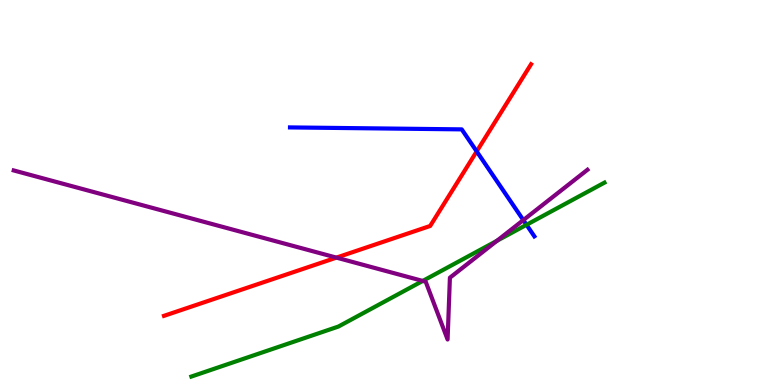[{'lines': ['blue', 'red'], 'intersections': [{'x': 6.15, 'y': 6.07}]}, {'lines': ['green', 'red'], 'intersections': []}, {'lines': ['purple', 'red'], 'intersections': [{'x': 4.34, 'y': 3.31}]}, {'lines': ['blue', 'green'], 'intersections': [{'x': 6.79, 'y': 4.16}]}, {'lines': ['blue', 'purple'], 'intersections': [{'x': 6.75, 'y': 4.28}]}, {'lines': ['green', 'purple'], 'intersections': [{'x': 5.45, 'y': 2.7}, {'x': 6.41, 'y': 3.75}]}]